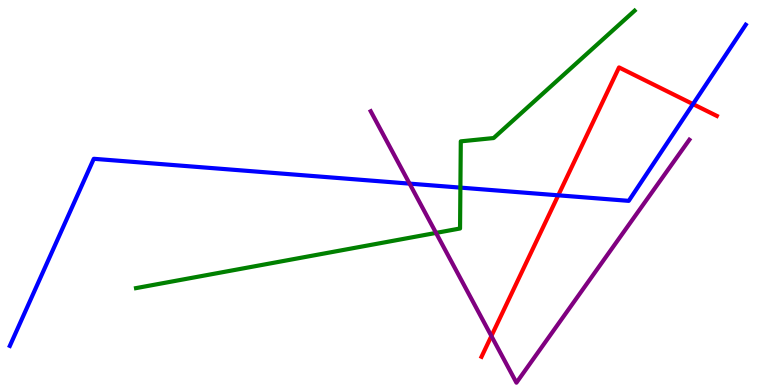[{'lines': ['blue', 'red'], 'intersections': [{'x': 7.2, 'y': 4.93}, {'x': 8.94, 'y': 7.3}]}, {'lines': ['green', 'red'], 'intersections': []}, {'lines': ['purple', 'red'], 'intersections': [{'x': 6.34, 'y': 1.27}]}, {'lines': ['blue', 'green'], 'intersections': [{'x': 5.94, 'y': 5.13}]}, {'lines': ['blue', 'purple'], 'intersections': [{'x': 5.28, 'y': 5.23}]}, {'lines': ['green', 'purple'], 'intersections': [{'x': 5.63, 'y': 3.95}]}]